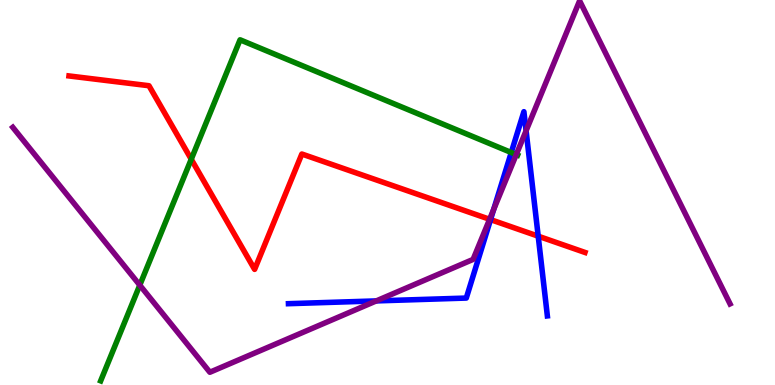[{'lines': ['blue', 'red'], 'intersections': [{'x': 6.33, 'y': 4.3}, {'x': 6.94, 'y': 3.87}]}, {'lines': ['green', 'red'], 'intersections': [{'x': 2.47, 'y': 5.86}]}, {'lines': ['purple', 'red'], 'intersections': [{'x': 6.32, 'y': 4.3}]}, {'lines': ['blue', 'green'], 'intersections': [{'x': 6.6, 'y': 6.04}]}, {'lines': ['blue', 'purple'], 'intersections': [{'x': 4.86, 'y': 2.18}, {'x': 6.37, 'y': 4.56}, {'x': 6.79, 'y': 6.6}]}, {'lines': ['green', 'purple'], 'intersections': [{'x': 1.8, 'y': 2.59}, {'x': 6.66, 'y': 5.98}]}]